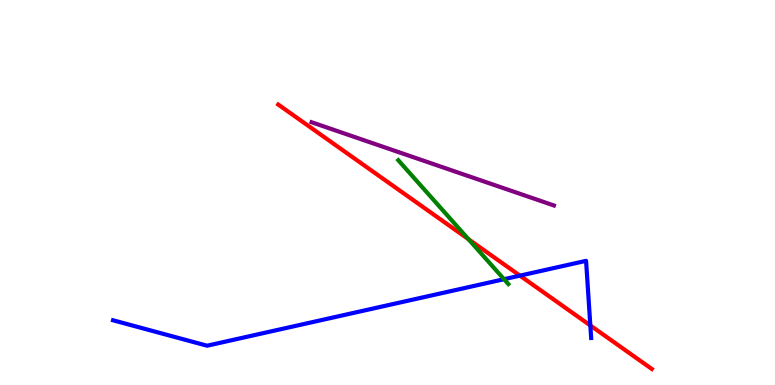[{'lines': ['blue', 'red'], 'intersections': [{'x': 6.71, 'y': 2.84}, {'x': 7.62, 'y': 1.55}]}, {'lines': ['green', 'red'], 'intersections': [{'x': 6.04, 'y': 3.79}]}, {'lines': ['purple', 'red'], 'intersections': []}, {'lines': ['blue', 'green'], 'intersections': [{'x': 6.5, 'y': 2.75}]}, {'lines': ['blue', 'purple'], 'intersections': []}, {'lines': ['green', 'purple'], 'intersections': []}]